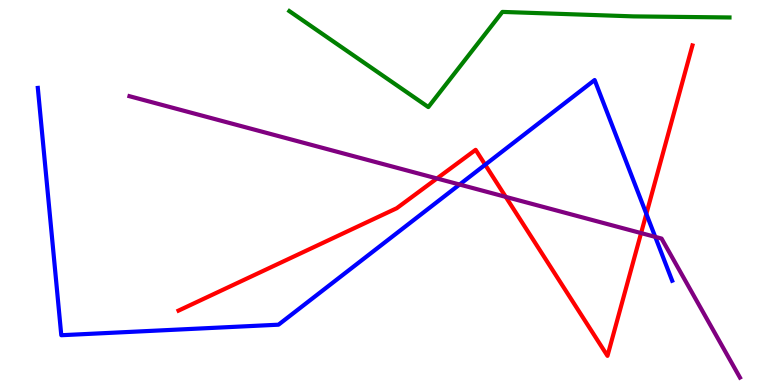[{'lines': ['blue', 'red'], 'intersections': [{'x': 6.26, 'y': 5.72}, {'x': 8.34, 'y': 4.45}]}, {'lines': ['green', 'red'], 'intersections': []}, {'lines': ['purple', 'red'], 'intersections': [{'x': 5.64, 'y': 5.36}, {'x': 6.53, 'y': 4.89}, {'x': 8.27, 'y': 3.95}]}, {'lines': ['blue', 'green'], 'intersections': []}, {'lines': ['blue', 'purple'], 'intersections': [{'x': 5.93, 'y': 5.21}, {'x': 8.45, 'y': 3.85}]}, {'lines': ['green', 'purple'], 'intersections': []}]